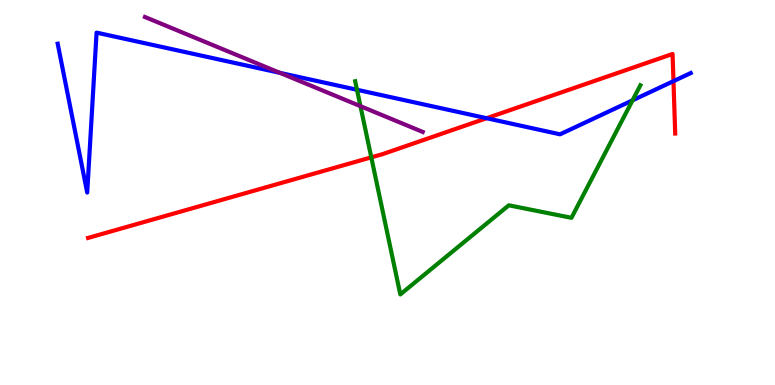[{'lines': ['blue', 'red'], 'intersections': [{'x': 6.28, 'y': 6.93}, {'x': 8.69, 'y': 7.89}]}, {'lines': ['green', 'red'], 'intersections': [{'x': 4.79, 'y': 5.91}]}, {'lines': ['purple', 'red'], 'intersections': []}, {'lines': ['blue', 'green'], 'intersections': [{'x': 4.61, 'y': 7.67}, {'x': 8.16, 'y': 7.39}]}, {'lines': ['blue', 'purple'], 'intersections': [{'x': 3.61, 'y': 8.11}]}, {'lines': ['green', 'purple'], 'intersections': [{'x': 4.65, 'y': 7.24}]}]